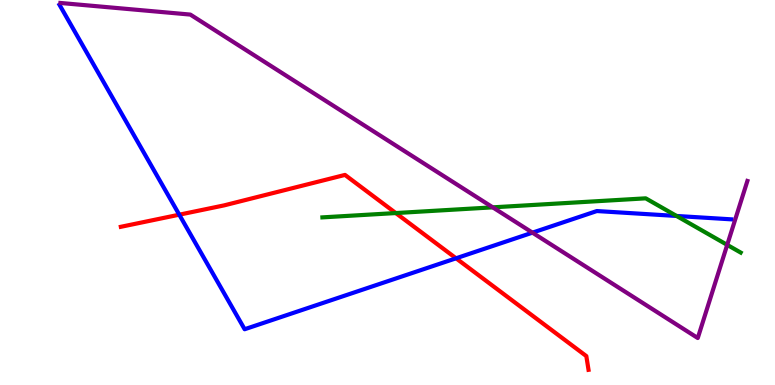[{'lines': ['blue', 'red'], 'intersections': [{'x': 2.31, 'y': 4.42}, {'x': 5.88, 'y': 3.29}]}, {'lines': ['green', 'red'], 'intersections': [{'x': 5.11, 'y': 4.47}]}, {'lines': ['purple', 'red'], 'intersections': []}, {'lines': ['blue', 'green'], 'intersections': [{'x': 8.73, 'y': 4.39}]}, {'lines': ['blue', 'purple'], 'intersections': [{'x': 6.87, 'y': 3.96}]}, {'lines': ['green', 'purple'], 'intersections': [{'x': 6.36, 'y': 4.61}, {'x': 9.38, 'y': 3.64}]}]